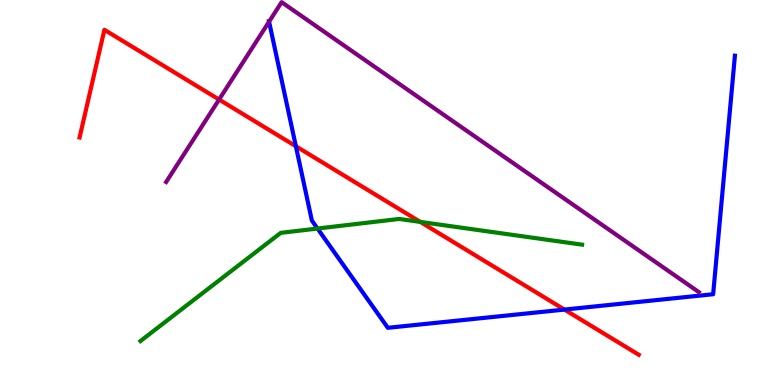[{'lines': ['blue', 'red'], 'intersections': [{'x': 3.82, 'y': 6.2}, {'x': 7.28, 'y': 1.96}]}, {'lines': ['green', 'red'], 'intersections': [{'x': 5.42, 'y': 4.24}]}, {'lines': ['purple', 'red'], 'intersections': [{'x': 2.83, 'y': 7.41}]}, {'lines': ['blue', 'green'], 'intersections': [{'x': 4.1, 'y': 4.06}]}, {'lines': ['blue', 'purple'], 'intersections': [{'x': 3.47, 'y': 9.44}]}, {'lines': ['green', 'purple'], 'intersections': []}]